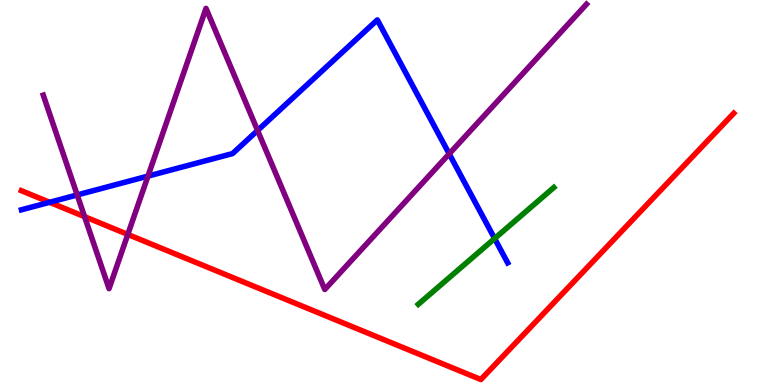[{'lines': ['blue', 'red'], 'intersections': [{'x': 0.64, 'y': 4.75}]}, {'lines': ['green', 'red'], 'intersections': []}, {'lines': ['purple', 'red'], 'intersections': [{'x': 1.09, 'y': 4.37}, {'x': 1.65, 'y': 3.91}]}, {'lines': ['blue', 'green'], 'intersections': [{'x': 6.38, 'y': 3.8}]}, {'lines': ['blue', 'purple'], 'intersections': [{'x': 0.996, 'y': 4.94}, {'x': 1.91, 'y': 5.43}, {'x': 3.32, 'y': 6.61}, {'x': 5.8, 'y': 6.0}]}, {'lines': ['green', 'purple'], 'intersections': []}]